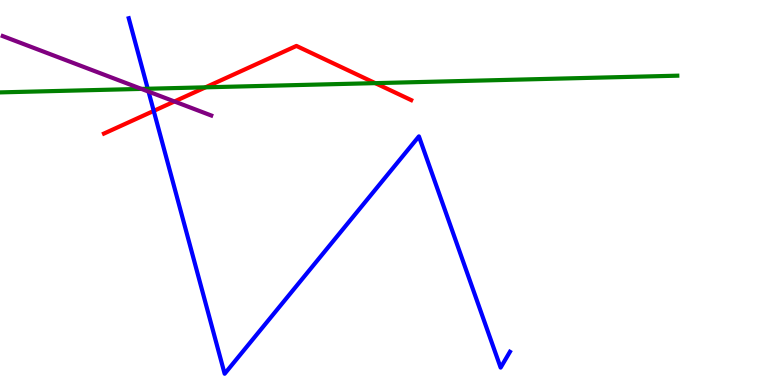[{'lines': ['blue', 'red'], 'intersections': [{'x': 1.98, 'y': 7.12}]}, {'lines': ['green', 'red'], 'intersections': [{'x': 2.65, 'y': 7.73}, {'x': 4.84, 'y': 7.84}]}, {'lines': ['purple', 'red'], 'intersections': [{'x': 2.25, 'y': 7.36}]}, {'lines': ['blue', 'green'], 'intersections': [{'x': 1.91, 'y': 7.69}]}, {'lines': ['blue', 'purple'], 'intersections': [{'x': 1.92, 'y': 7.62}]}, {'lines': ['green', 'purple'], 'intersections': [{'x': 1.82, 'y': 7.69}]}]